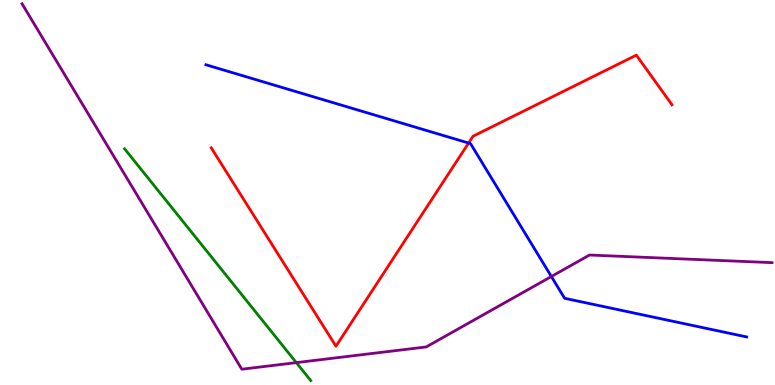[{'lines': ['blue', 'red'], 'intersections': [{'x': 6.05, 'y': 6.28}]}, {'lines': ['green', 'red'], 'intersections': []}, {'lines': ['purple', 'red'], 'intersections': []}, {'lines': ['blue', 'green'], 'intersections': []}, {'lines': ['blue', 'purple'], 'intersections': [{'x': 7.11, 'y': 2.82}]}, {'lines': ['green', 'purple'], 'intersections': [{'x': 3.82, 'y': 0.581}]}]